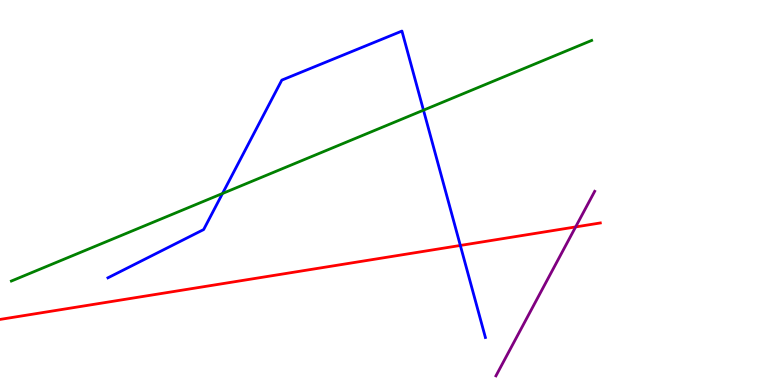[{'lines': ['blue', 'red'], 'intersections': [{'x': 5.94, 'y': 3.62}]}, {'lines': ['green', 'red'], 'intersections': []}, {'lines': ['purple', 'red'], 'intersections': [{'x': 7.43, 'y': 4.11}]}, {'lines': ['blue', 'green'], 'intersections': [{'x': 2.87, 'y': 4.97}, {'x': 5.46, 'y': 7.14}]}, {'lines': ['blue', 'purple'], 'intersections': []}, {'lines': ['green', 'purple'], 'intersections': []}]